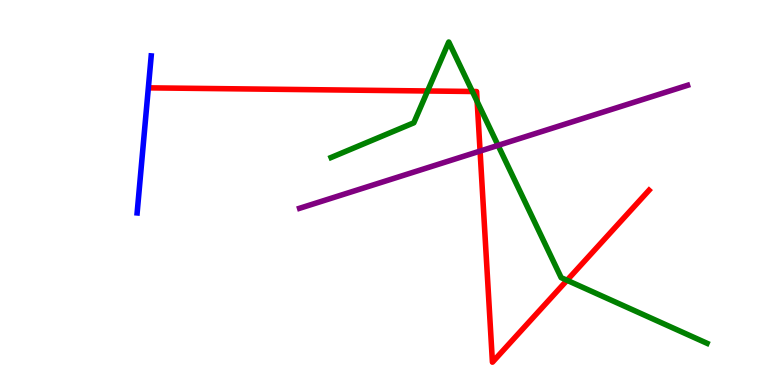[{'lines': ['blue', 'red'], 'intersections': []}, {'lines': ['green', 'red'], 'intersections': [{'x': 5.52, 'y': 7.64}, {'x': 6.1, 'y': 7.62}, {'x': 6.16, 'y': 7.36}, {'x': 7.32, 'y': 2.72}]}, {'lines': ['purple', 'red'], 'intersections': [{'x': 6.19, 'y': 6.08}]}, {'lines': ['blue', 'green'], 'intersections': []}, {'lines': ['blue', 'purple'], 'intersections': []}, {'lines': ['green', 'purple'], 'intersections': [{'x': 6.43, 'y': 6.22}]}]